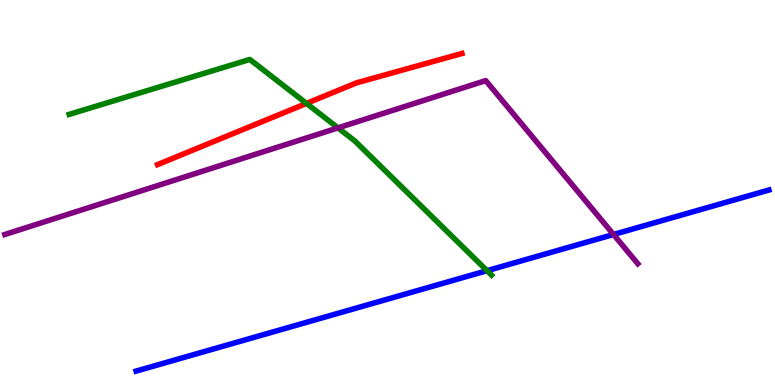[{'lines': ['blue', 'red'], 'intersections': []}, {'lines': ['green', 'red'], 'intersections': [{'x': 3.95, 'y': 7.31}]}, {'lines': ['purple', 'red'], 'intersections': []}, {'lines': ['blue', 'green'], 'intersections': [{'x': 6.28, 'y': 2.97}]}, {'lines': ['blue', 'purple'], 'intersections': [{'x': 7.92, 'y': 3.91}]}, {'lines': ['green', 'purple'], 'intersections': [{'x': 4.36, 'y': 6.68}]}]